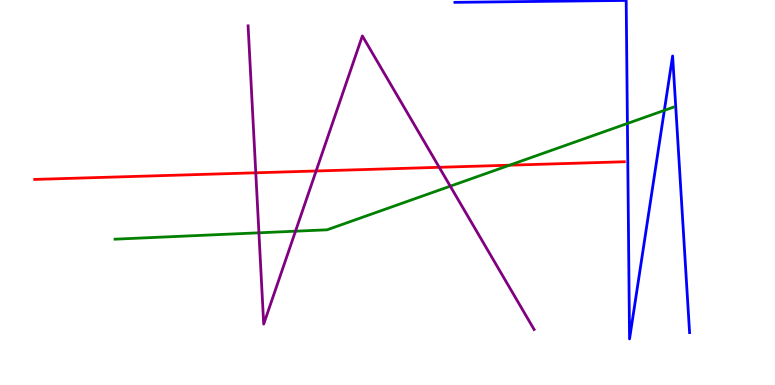[{'lines': ['blue', 'red'], 'intersections': []}, {'lines': ['green', 'red'], 'intersections': [{'x': 6.57, 'y': 5.71}]}, {'lines': ['purple', 'red'], 'intersections': [{'x': 3.3, 'y': 5.51}, {'x': 4.08, 'y': 5.56}, {'x': 5.67, 'y': 5.65}]}, {'lines': ['blue', 'green'], 'intersections': [{'x': 8.1, 'y': 6.79}, {'x': 8.57, 'y': 7.13}]}, {'lines': ['blue', 'purple'], 'intersections': []}, {'lines': ['green', 'purple'], 'intersections': [{'x': 3.34, 'y': 3.95}, {'x': 3.81, 'y': 3.99}, {'x': 5.81, 'y': 5.16}]}]